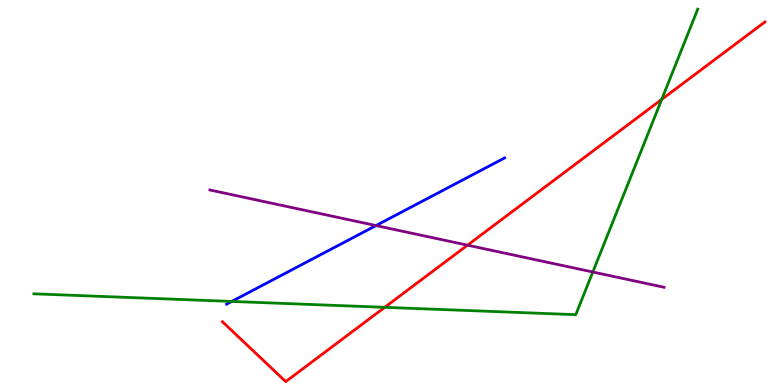[{'lines': ['blue', 'red'], 'intersections': []}, {'lines': ['green', 'red'], 'intersections': [{'x': 4.96, 'y': 2.02}, {'x': 8.54, 'y': 7.42}]}, {'lines': ['purple', 'red'], 'intersections': [{'x': 6.03, 'y': 3.63}]}, {'lines': ['blue', 'green'], 'intersections': [{'x': 2.99, 'y': 2.17}]}, {'lines': ['blue', 'purple'], 'intersections': [{'x': 4.85, 'y': 4.14}]}, {'lines': ['green', 'purple'], 'intersections': [{'x': 7.65, 'y': 2.93}]}]